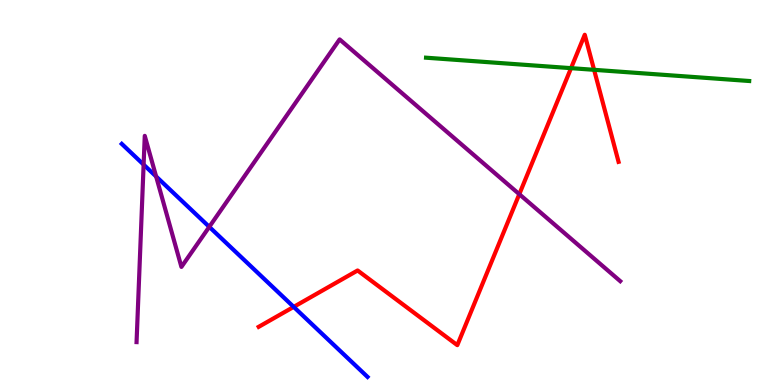[{'lines': ['blue', 'red'], 'intersections': [{'x': 3.79, 'y': 2.03}]}, {'lines': ['green', 'red'], 'intersections': [{'x': 7.37, 'y': 8.23}, {'x': 7.67, 'y': 8.19}]}, {'lines': ['purple', 'red'], 'intersections': [{'x': 6.7, 'y': 4.96}]}, {'lines': ['blue', 'green'], 'intersections': []}, {'lines': ['blue', 'purple'], 'intersections': [{'x': 1.85, 'y': 5.72}, {'x': 2.01, 'y': 5.42}, {'x': 2.7, 'y': 4.11}]}, {'lines': ['green', 'purple'], 'intersections': []}]